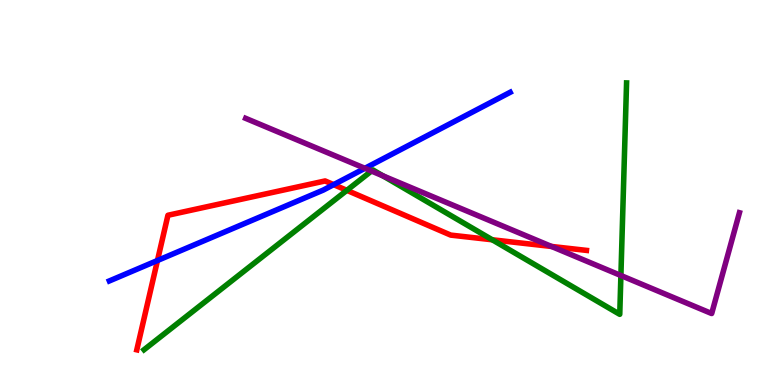[{'lines': ['blue', 'red'], 'intersections': [{'x': 2.03, 'y': 3.23}, {'x': 4.31, 'y': 5.2}]}, {'lines': ['green', 'red'], 'intersections': [{'x': 4.48, 'y': 5.06}, {'x': 6.35, 'y': 3.77}]}, {'lines': ['purple', 'red'], 'intersections': [{'x': 7.12, 'y': 3.6}]}, {'lines': ['blue', 'green'], 'intersections': []}, {'lines': ['blue', 'purple'], 'intersections': [{'x': 4.71, 'y': 5.63}]}, {'lines': ['green', 'purple'], 'intersections': [{'x': 4.79, 'y': 5.56}, {'x': 4.94, 'y': 5.43}, {'x': 8.01, 'y': 2.84}]}]